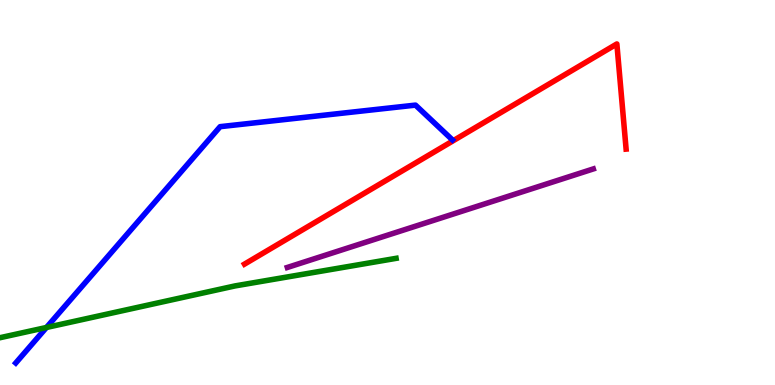[{'lines': ['blue', 'red'], 'intersections': []}, {'lines': ['green', 'red'], 'intersections': []}, {'lines': ['purple', 'red'], 'intersections': []}, {'lines': ['blue', 'green'], 'intersections': [{'x': 0.6, 'y': 1.49}]}, {'lines': ['blue', 'purple'], 'intersections': []}, {'lines': ['green', 'purple'], 'intersections': []}]